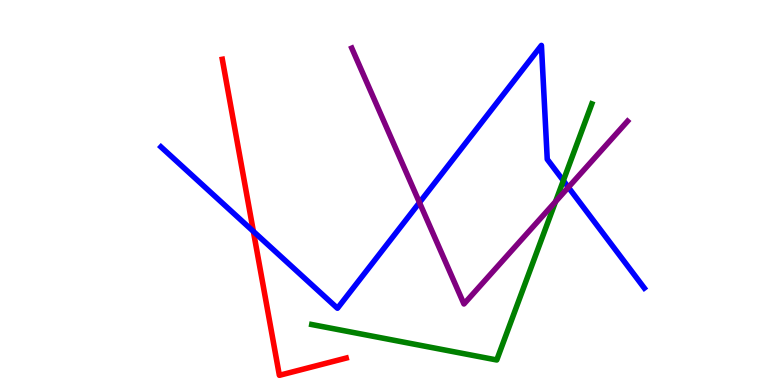[{'lines': ['blue', 'red'], 'intersections': [{'x': 3.27, 'y': 3.99}]}, {'lines': ['green', 'red'], 'intersections': []}, {'lines': ['purple', 'red'], 'intersections': []}, {'lines': ['blue', 'green'], 'intersections': [{'x': 7.27, 'y': 5.31}]}, {'lines': ['blue', 'purple'], 'intersections': [{'x': 5.41, 'y': 4.74}, {'x': 7.33, 'y': 5.14}]}, {'lines': ['green', 'purple'], 'intersections': [{'x': 7.17, 'y': 4.76}]}]